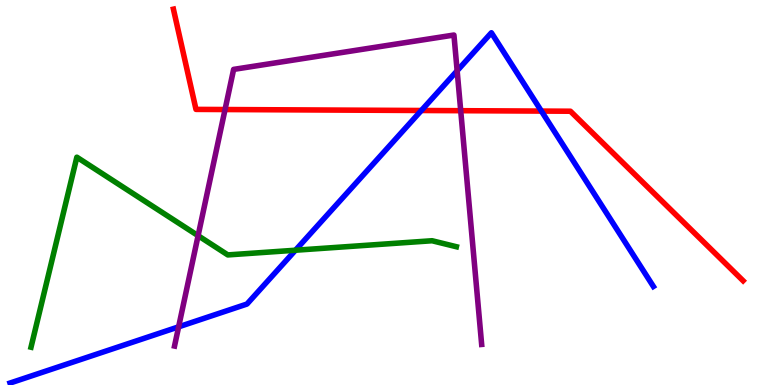[{'lines': ['blue', 'red'], 'intersections': [{'x': 5.44, 'y': 7.13}, {'x': 6.99, 'y': 7.11}]}, {'lines': ['green', 'red'], 'intersections': []}, {'lines': ['purple', 'red'], 'intersections': [{'x': 2.9, 'y': 7.16}, {'x': 5.94, 'y': 7.13}]}, {'lines': ['blue', 'green'], 'intersections': [{'x': 3.81, 'y': 3.5}]}, {'lines': ['blue', 'purple'], 'intersections': [{'x': 2.3, 'y': 1.51}, {'x': 5.9, 'y': 8.16}]}, {'lines': ['green', 'purple'], 'intersections': [{'x': 2.56, 'y': 3.88}]}]